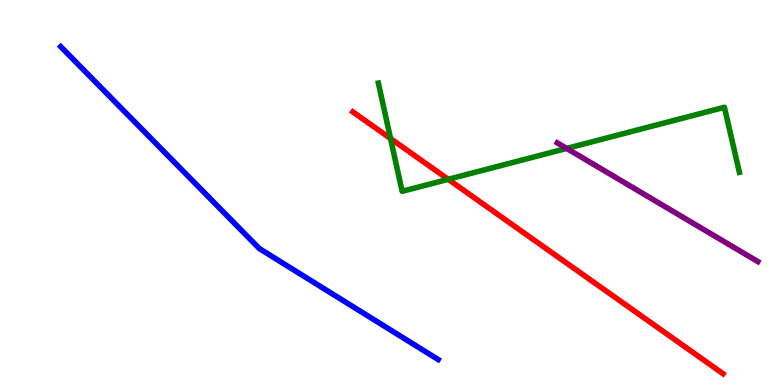[{'lines': ['blue', 'red'], 'intersections': []}, {'lines': ['green', 'red'], 'intersections': [{'x': 5.04, 'y': 6.4}, {'x': 5.78, 'y': 5.34}]}, {'lines': ['purple', 'red'], 'intersections': []}, {'lines': ['blue', 'green'], 'intersections': []}, {'lines': ['blue', 'purple'], 'intersections': []}, {'lines': ['green', 'purple'], 'intersections': [{'x': 7.31, 'y': 6.14}]}]